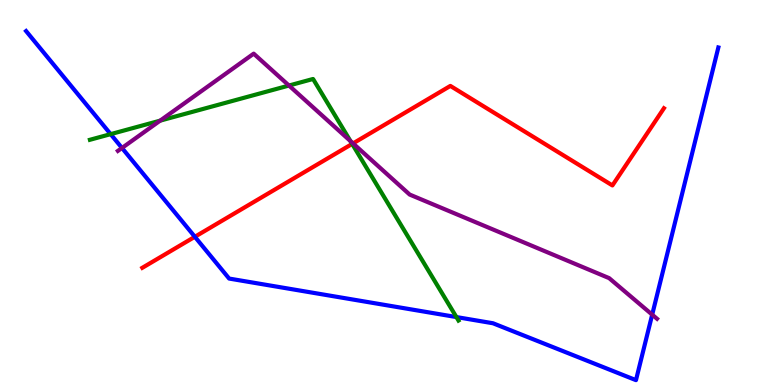[{'lines': ['blue', 'red'], 'intersections': [{'x': 2.51, 'y': 3.85}]}, {'lines': ['green', 'red'], 'intersections': [{'x': 4.54, 'y': 6.26}]}, {'lines': ['purple', 'red'], 'intersections': [{'x': 4.56, 'y': 6.28}]}, {'lines': ['blue', 'green'], 'intersections': [{'x': 1.43, 'y': 6.52}, {'x': 5.89, 'y': 1.76}]}, {'lines': ['blue', 'purple'], 'intersections': [{'x': 1.57, 'y': 6.16}, {'x': 8.42, 'y': 1.83}]}, {'lines': ['green', 'purple'], 'intersections': [{'x': 2.07, 'y': 6.87}, {'x': 3.73, 'y': 7.78}, {'x': 4.52, 'y': 6.34}]}]